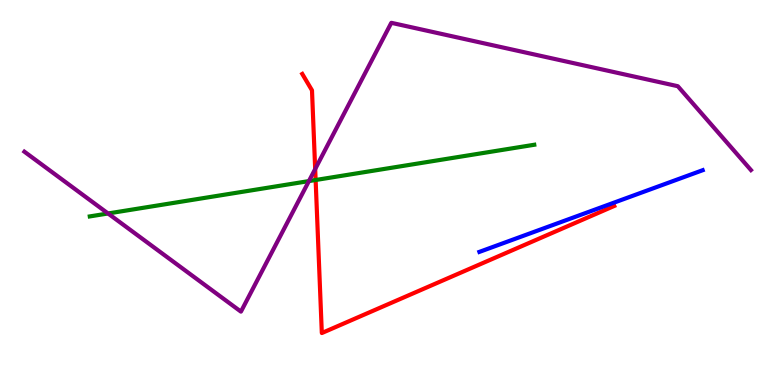[{'lines': ['blue', 'red'], 'intersections': []}, {'lines': ['green', 'red'], 'intersections': [{'x': 4.07, 'y': 5.32}]}, {'lines': ['purple', 'red'], 'intersections': [{'x': 4.07, 'y': 5.61}]}, {'lines': ['blue', 'green'], 'intersections': []}, {'lines': ['blue', 'purple'], 'intersections': []}, {'lines': ['green', 'purple'], 'intersections': [{'x': 1.39, 'y': 4.46}, {'x': 3.99, 'y': 5.3}]}]